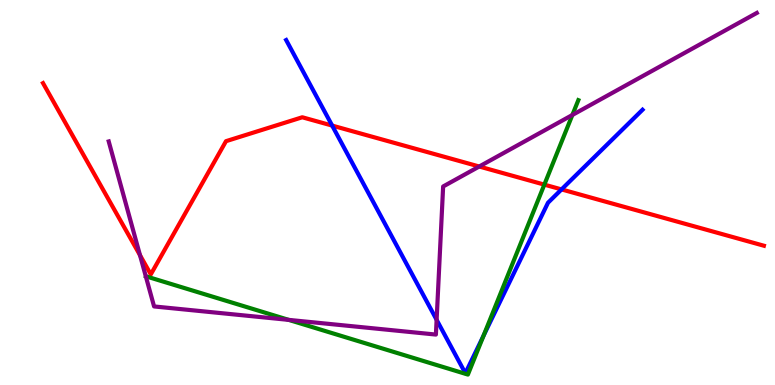[{'lines': ['blue', 'red'], 'intersections': [{'x': 4.29, 'y': 6.74}, {'x': 7.25, 'y': 5.08}]}, {'lines': ['green', 'red'], 'intersections': [{'x': 7.02, 'y': 5.2}]}, {'lines': ['purple', 'red'], 'intersections': [{'x': 1.81, 'y': 3.37}, {'x': 6.18, 'y': 5.68}]}, {'lines': ['blue', 'green'], 'intersections': [{'x': 6.24, 'y': 1.28}]}, {'lines': ['blue', 'purple'], 'intersections': [{'x': 5.63, 'y': 1.69}]}, {'lines': ['green', 'purple'], 'intersections': [{'x': 3.73, 'y': 1.69}, {'x': 7.39, 'y': 7.01}]}]